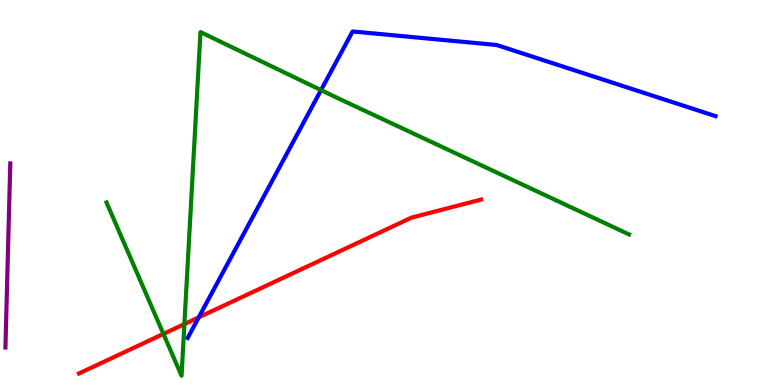[{'lines': ['blue', 'red'], 'intersections': [{'x': 2.56, 'y': 1.76}]}, {'lines': ['green', 'red'], 'intersections': [{'x': 2.11, 'y': 1.33}, {'x': 2.38, 'y': 1.58}]}, {'lines': ['purple', 'red'], 'intersections': []}, {'lines': ['blue', 'green'], 'intersections': [{'x': 4.14, 'y': 7.66}]}, {'lines': ['blue', 'purple'], 'intersections': []}, {'lines': ['green', 'purple'], 'intersections': []}]